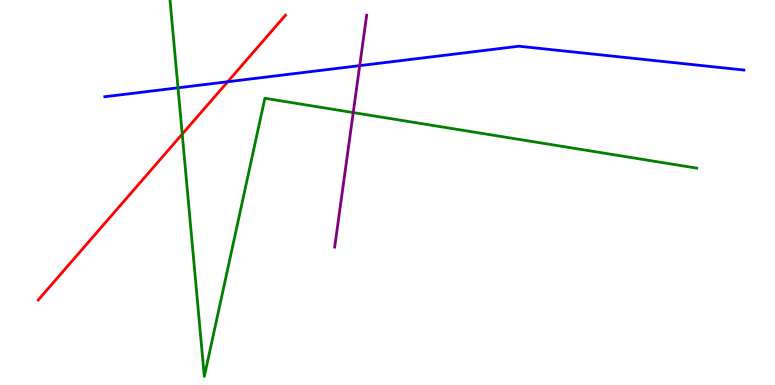[{'lines': ['blue', 'red'], 'intersections': [{'x': 2.94, 'y': 7.88}]}, {'lines': ['green', 'red'], 'intersections': [{'x': 2.35, 'y': 6.52}]}, {'lines': ['purple', 'red'], 'intersections': []}, {'lines': ['blue', 'green'], 'intersections': [{'x': 2.3, 'y': 7.72}]}, {'lines': ['blue', 'purple'], 'intersections': [{'x': 4.64, 'y': 8.3}]}, {'lines': ['green', 'purple'], 'intersections': [{'x': 4.56, 'y': 7.08}]}]